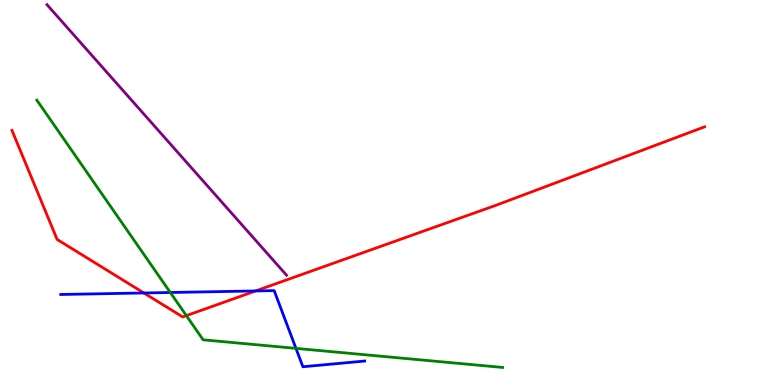[{'lines': ['blue', 'red'], 'intersections': [{'x': 1.86, 'y': 2.39}, {'x': 3.3, 'y': 2.44}]}, {'lines': ['green', 'red'], 'intersections': [{'x': 2.4, 'y': 1.8}]}, {'lines': ['purple', 'red'], 'intersections': []}, {'lines': ['blue', 'green'], 'intersections': [{'x': 2.2, 'y': 2.4}, {'x': 3.82, 'y': 0.951}]}, {'lines': ['blue', 'purple'], 'intersections': []}, {'lines': ['green', 'purple'], 'intersections': []}]